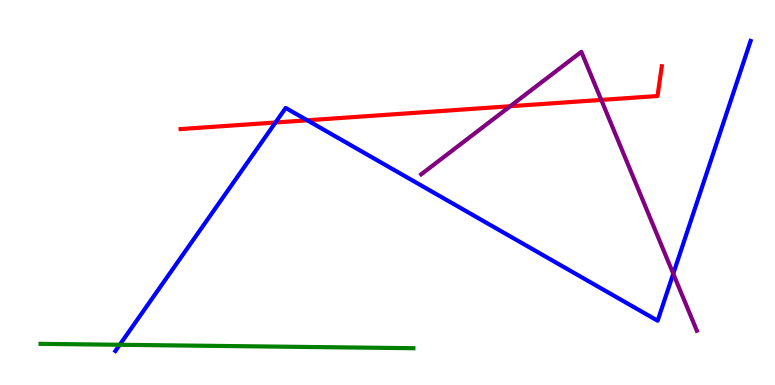[{'lines': ['blue', 'red'], 'intersections': [{'x': 3.55, 'y': 6.82}, {'x': 3.96, 'y': 6.88}]}, {'lines': ['green', 'red'], 'intersections': []}, {'lines': ['purple', 'red'], 'intersections': [{'x': 6.58, 'y': 7.24}, {'x': 7.76, 'y': 7.4}]}, {'lines': ['blue', 'green'], 'intersections': [{'x': 1.55, 'y': 1.04}]}, {'lines': ['blue', 'purple'], 'intersections': [{'x': 8.69, 'y': 2.89}]}, {'lines': ['green', 'purple'], 'intersections': []}]